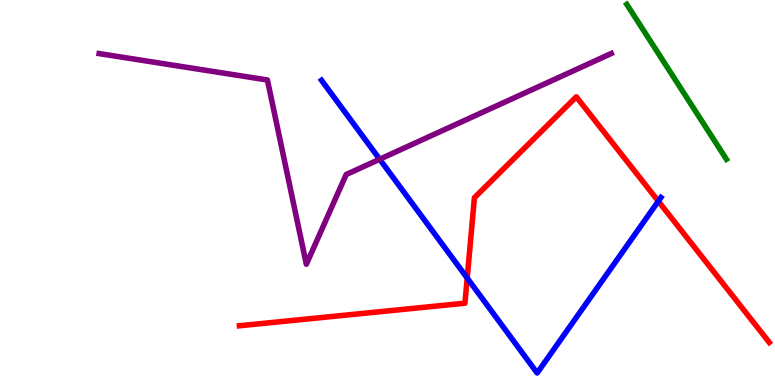[{'lines': ['blue', 'red'], 'intersections': [{'x': 6.03, 'y': 2.78}, {'x': 8.49, 'y': 4.77}]}, {'lines': ['green', 'red'], 'intersections': []}, {'lines': ['purple', 'red'], 'intersections': []}, {'lines': ['blue', 'green'], 'intersections': []}, {'lines': ['blue', 'purple'], 'intersections': [{'x': 4.9, 'y': 5.86}]}, {'lines': ['green', 'purple'], 'intersections': []}]